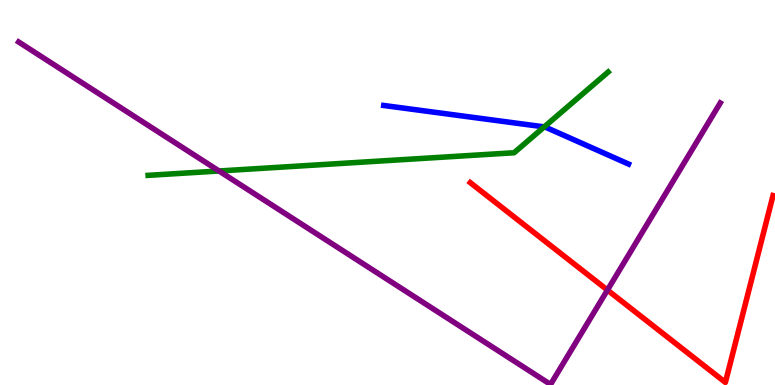[{'lines': ['blue', 'red'], 'intersections': []}, {'lines': ['green', 'red'], 'intersections': []}, {'lines': ['purple', 'red'], 'intersections': [{'x': 7.84, 'y': 2.47}]}, {'lines': ['blue', 'green'], 'intersections': [{'x': 7.02, 'y': 6.7}]}, {'lines': ['blue', 'purple'], 'intersections': []}, {'lines': ['green', 'purple'], 'intersections': [{'x': 2.83, 'y': 5.56}]}]